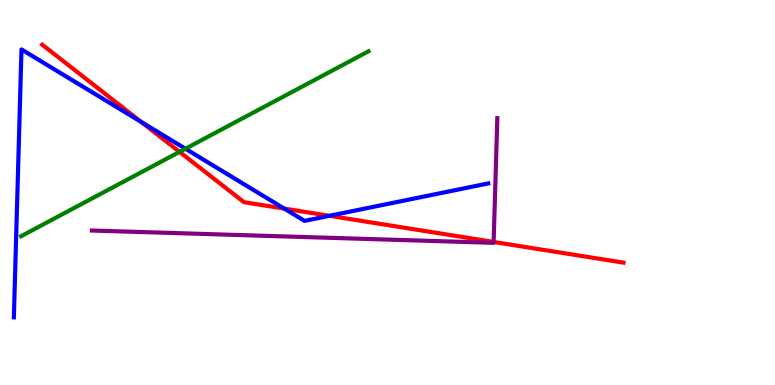[{'lines': ['blue', 'red'], 'intersections': [{'x': 1.82, 'y': 6.83}, {'x': 3.67, 'y': 4.58}, {'x': 4.25, 'y': 4.39}]}, {'lines': ['green', 'red'], 'intersections': [{'x': 2.32, 'y': 6.06}]}, {'lines': ['purple', 'red'], 'intersections': [{'x': 6.37, 'y': 3.72}]}, {'lines': ['blue', 'green'], 'intersections': [{'x': 2.39, 'y': 6.14}]}, {'lines': ['blue', 'purple'], 'intersections': []}, {'lines': ['green', 'purple'], 'intersections': []}]